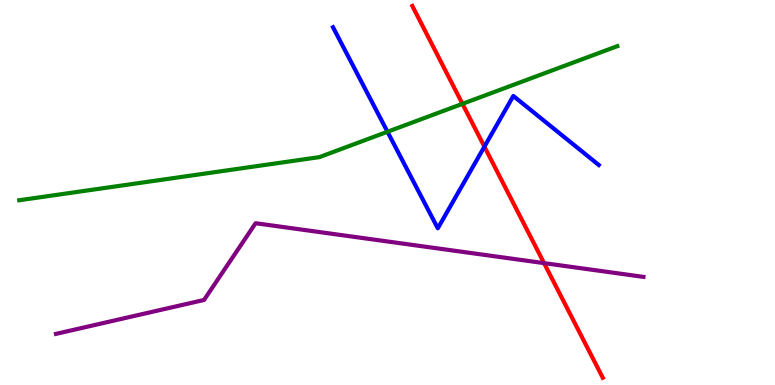[{'lines': ['blue', 'red'], 'intersections': [{'x': 6.25, 'y': 6.19}]}, {'lines': ['green', 'red'], 'intersections': [{'x': 5.97, 'y': 7.3}]}, {'lines': ['purple', 'red'], 'intersections': [{'x': 7.02, 'y': 3.17}]}, {'lines': ['blue', 'green'], 'intersections': [{'x': 5.0, 'y': 6.58}]}, {'lines': ['blue', 'purple'], 'intersections': []}, {'lines': ['green', 'purple'], 'intersections': []}]